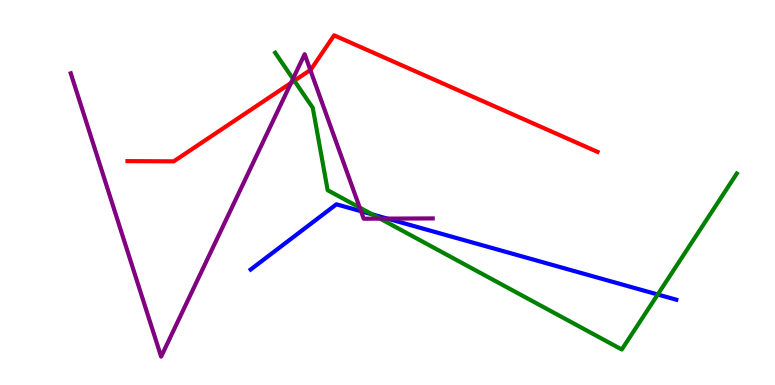[{'lines': ['blue', 'red'], 'intersections': []}, {'lines': ['green', 'red'], 'intersections': [{'x': 3.8, 'y': 7.9}]}, {'lines': ['purple', 'red'], 'intersections': [{'x': 3.76, 'y': 7.85}, {'x': 4.0, 'y': 8.18}]}, {'lines': ['blue', 'green'], 'intersections': [{'x': 4.8, 'y': 4.43}, {'x': 8.49, 'y': 2.35}]}, {'lines': ['blue', 'purple'], 'intersections': [{'x': 4.66, 'y': 4.51}, {'x': 5.0, 'y': 4.32}]}, {'lines': ['green', 'purple'], 'intersections': [{'x': 3.78, 'y': 7.95}, {'x': 4.64, 'y': 4.61}, {'x': 4.9, 'y': 4.32}]}]